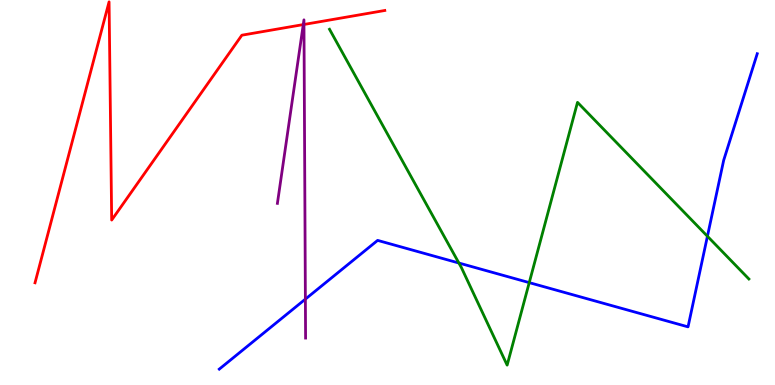[{'lines': ['blue', 'red'], 'intersections': []}, {'lines': ['green', 'red'], 'intersections': []}, {'lines': ['purple', 'red'], 'intersections': [{'x': 3.91, 'y': 9.36}, {'x': 3.92, 'y': 9.36}]}, {'lines': ['blue', 'green'], 'intersections': [{'x': 5.92, 'y': 3.17}, {'x': 6.83, 'y': 2.66}, {'x': 9.13, 'y': 3.86}]}, {'lines': ['blue', 'purple'], 'intersections': [{'x': 3.94, 'y': 2.23}]}, {'lines': ['green', 'purple'], 'intersections': []}]